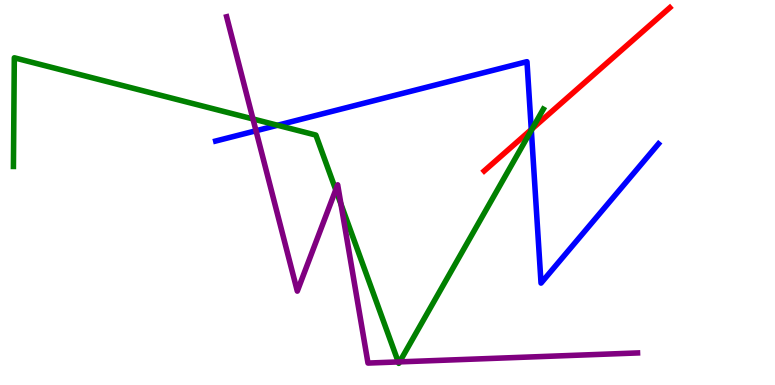[{'lines': ['blue', 'red'], 'intersections': [{'x': 6.86, 'y': 6.64}]}, {'lines': ['green', 'red'], 'intersections': [{'x': 6.87, 'y': 6.66}]}, {'lines': ['purple', 'red'], 'intersections': []}, {'lines': ['blue', 'green'], 'intersections': [{'x': 3.58, 'y': 6.75}, {'x': 6.86, 'y': 6.62}]}, {'lines': ['blue', 'purple'], 'intersections': [{'x': 3.3, 'y': 6.6}]}, {'lines': ['green', 'purple'], 'intersections': [{'x': 3.26, 'y': 6.91}, {'x': 4.33, 'y': 5.07}, {'x': 4.4, 'y': 4.7}, {'x': 5.14, 'y': 0.599}, {'x': 5.16, 'y': 0.601}]}]